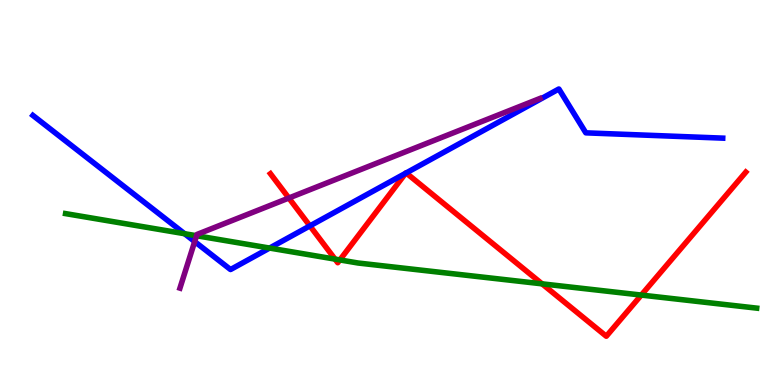[{'lines': ['blue', 'red'], 'intersections': [{'x': 4.0, 'y': 4.13}, {'x': 5.23, 'y': 5.5}, {'x': 5.24, 'y': 5.51}]}, {'lines': ['green', 'red'], 'intersections': [{'x': 4.32, 'y': 3.27}, {'x': 4.39, 'y': 3.25}, {'x': 6.99, 'y': 2.63}, {'x': 8.27, 'y': 2.34}]}, {'lines': ['purple', 'red'], 'intersections': [{'x': 3.73, 'y': 4.86}]}, {'lines': ['blue', 'green'], 'intersections': [{'x': 2.38, 'y': 3.93}, {'x': 3.48, 'y': 3.56}]}, {'lines': ['blue', 'purple'], 'intersections': [{'x': 2.51, 'y': 3.72}]}, {'lines': ['green', 'purple'], 'intersections': [{'x': 2.54, 'y': 3.88}]}]